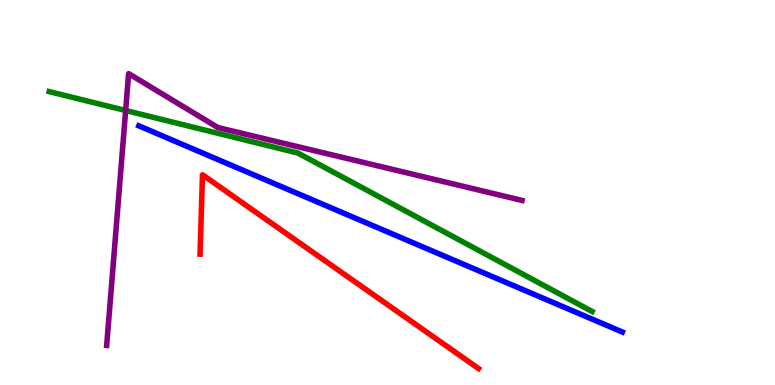[{'lines': ['blue', 'red'], 'intersections': []}, {'lines': ['green', 'red'], 'intersections': []}, {'lines': ['purple', 'red'], 'intersections': []}, {'lines': ['blue', 'green'], 'intersections': []}, {'lines': ['blue', 'purple'], 'intersections': []}, {'lines': ['green', 'purple'], 'intersections': [{'x': 1.62, 'y': 7.13}]}]